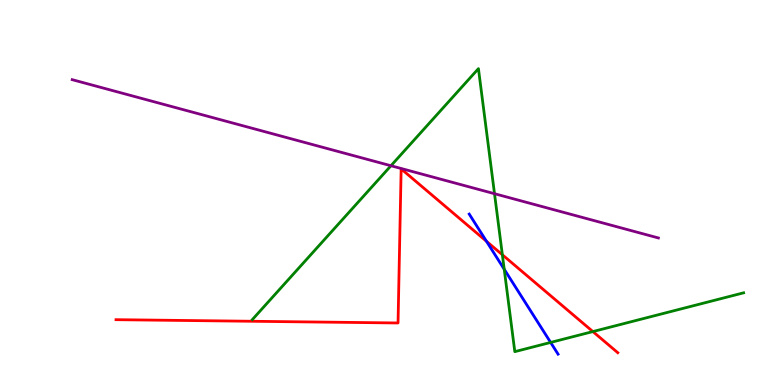[{'lines': ['blue', 'red'], 'intersections': [{'x': 6.28, 'y': 3.73}]}, {'lines': ['green', 'red'], 'intersections': [{'x': 6.48, 'y': 3.38}, {'x': 7.65, 'y': 1.39}]}, {'lines': ['purple', 'red'], 'intersections': []}, {'lines': ['blue', 'green'], 'intersections': [{'x': 6.51, 'y': 3.01}, {'x': 7.1, 'y': 1.11}]}, {'lines': ['blue', 'purple'], 'intersections': []}, {'lines': ['green', 'purple'], 'intersections': [{'x': 5.04, 'y': 5.7}, {'x': 6.38, 'y': 4.97}]}]